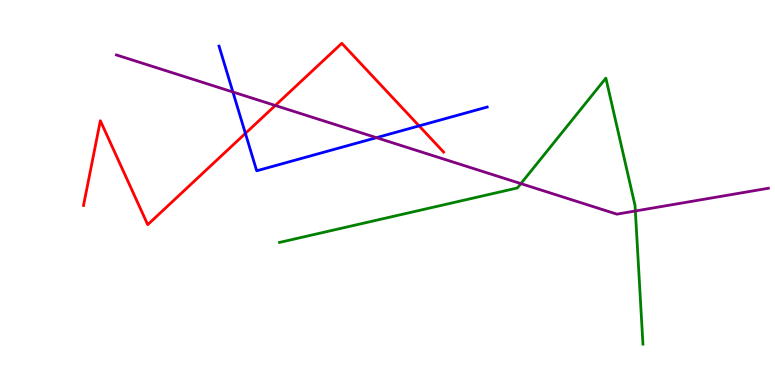[{'lines': ['blue', 'red'], 'intersections': [{'x': 3.17, 'y': 6.54}, {'x': 5.41, 'y': 6.73}]}, {'lines': ['green', 'red'], 'intersections': []}, {'lines': ['purple', 'red'], 'intersections': [{'x': 3.55, 'y': 7.26}]}, {'lines': ['blue', 'green'], 'intersections': []}, {'lines': ['blue', 'purple'], 'intersections': [{'x': 3.01, 'y': 7.61}, {'x': 4.86, 'y': 6.42}]}, {'lines': ['green', 'purple'], 'intersections': [{'x': 6.72, 'y': 5.23}, {'x': 8.2, 'y': 4.52}]}]